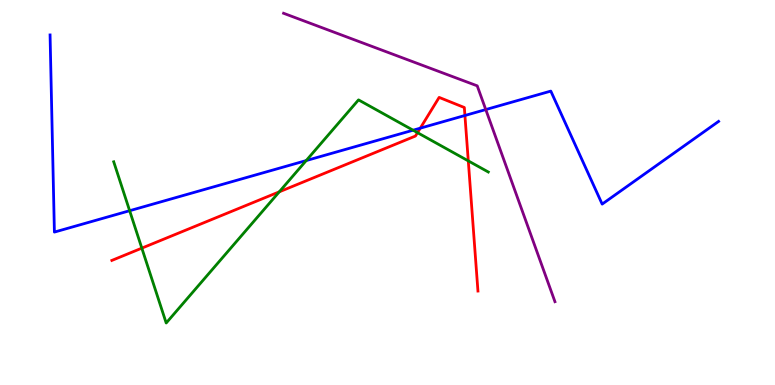[{'lines': ['blue', 'red'], 'intersections': [{'x': 5.42, 'y': 6.67}, {'x': 6.0, 'y': 7.0}]}, {'lines': ['green', 'red'], 'intersections': [{'x': 1.83, 'y': 3.55}, {'x': 3.6, 'y': 5.02}, {'x': 5.39, 'y': 6.55}, {'x': 6.04, 'y': 5.82}]}, {'lines': ['purple', 'red'], 'intersections': []}, {'lines': ['blue', 'green'], 'intersections': [{'x': 1.67, 'y': 4.53}, {'x': 3.95, 'y': 5.83}, {'x': 5.33, 'y': 6.62}]}, {'lines': ['blue', 'purple'], 'intersections': [{'x': 6.27, 'y': 7.15}]}, {'lines': ['green', 'purple'], 'intersections': []}]